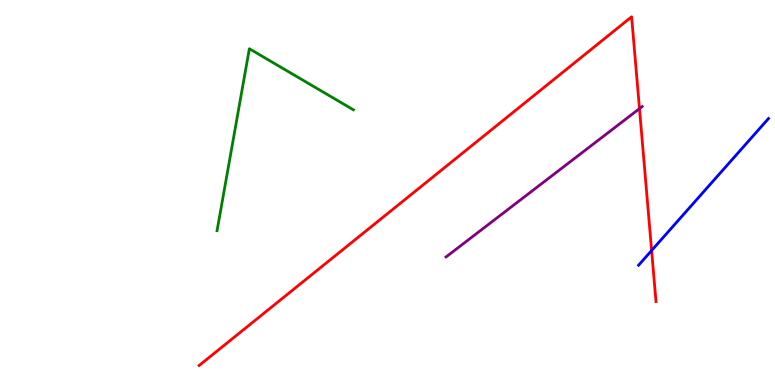[{'lines': ['blue', 'red'], 'intersections': [{'x': 8.41, 'y': 3.49}]}, {'lines': ['green', 'red'], 'intersections': []}, {'lines': ['purple', 'red'], 'intersections': [{'x': 8.25, 'y': 7.18}]}, {'lines': ['blue', 'green'], 'intersections': []}, {'lines': ['blue', 'purple'], 'intersections': []}, {'lines': ['green', 'purple'], 'intersections': []}]